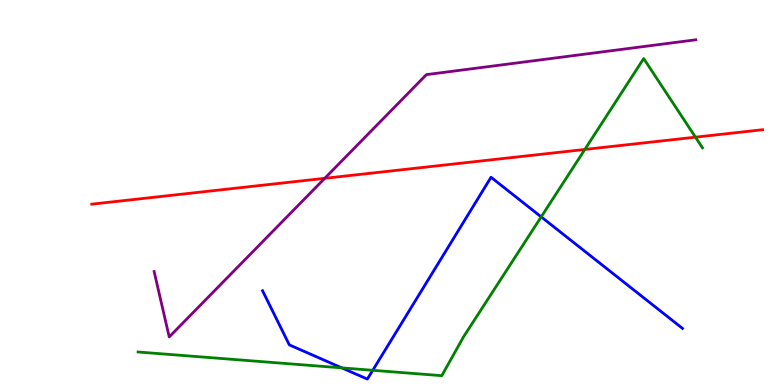[{'lines': ['blue', 'red'], 'intersections': []}, {'lines': ['green', 'red'], 'intersections': [{'x': 7.55, 'y': 6.12}, {'x': 8.97, 'y': 6.44}]}, {'lines': ['purple', 'red'], 'intersections': [{'x': 4.19, 'y': 5.37}]}, {'lines': ['blue', 'green'], 'intersections': [{'x': 4.41, 'y': 0.445}, {'x': 4.81, 'y': 0.382}, {'x': 6.98, 'y': 4.37}]}, {'lines': ['blue', 'purple'], 'intersections': []}, {'lines': ['green', 'purple'], 'intersections': []}]